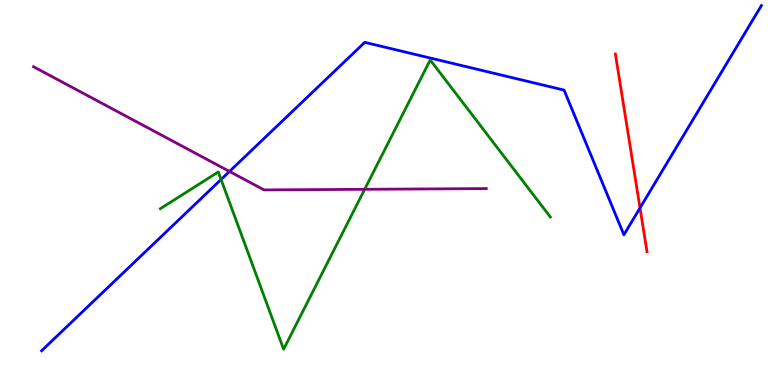[{'lines': ['blue', 'red'], 'intersections': [{'x': 8.26, 'y': 4.6}]}, {'lines': ['green', 'red'], 'intersections': []}, {'lines': ['purple', 'red'], 'intersections': []}, {'lines': ['blue', 'green'], 'intersections': [{'x': 2.85, 'y': 5.34}]}, {'lines': ['blue', 'purple'], 'intersections': [{'x': 2.96, 'y': 5.55}]}, {'lines': ['green', 'purple'], 'intersections': [{'x': 4.71, 'y': 5.08}]}]